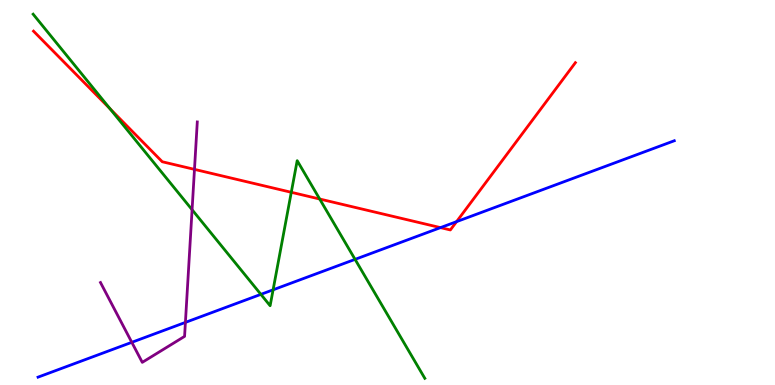[{'lines': ['blue', 'red'], 'intersections': [{'x': 5.68, 'y': 4.09}, {'x': 5.89, 'y': 4.24}]}, {'lines': ['green', 'red'], 'intersections': [{'x': 1.42, 'y': 7.18}, {'x': 3.76, 'y': 5.01}, {'x': 4.12, 'y': 4.83}]}, {'lines': ['purple', 'red'], 'intersections': [{'x': 2.51, 'y': 5.6}]}, {'lines': ['blue', 'green'], 'intersections': [{'x': 3.37, 'y': 2.35}, {'x': 3.52, 'y': 2.47}, {'x': 4.58, 'y': 3.26}]}, {'lines': ['blue', 'purple'], 'intersections': [{'x': 1.7, 'y': 1.11}, {'x': 2.39, 'y': 1.63}]}, {'lines': ['green', 'purple'], 'intersections': [{'x': 2.48, 'y': 4.55}]}]